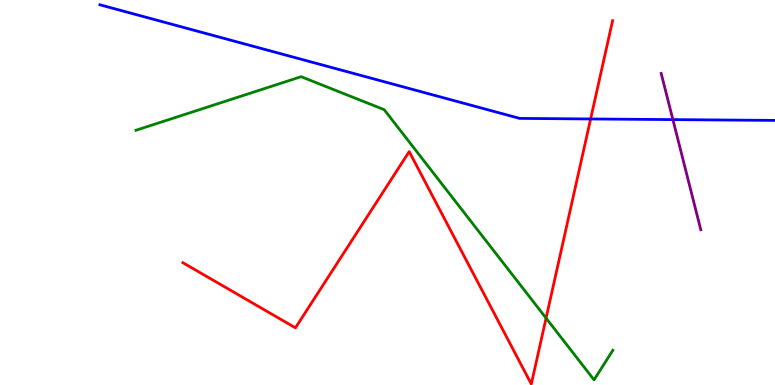[{'lines': ['blue', 'red'], 'intersections': [{'x': 7.62, 'y': 6.91}]}, {'lines': ['green', 'red'], 'intersections': [{'x': 7.05, 'y': 1.74}]}, {'lines': ['purple', 'red'], 'intersections': []}, {'lines': ['blue', 'green'], 'intersections': []}, {'lines': ['blue', 'purple'], 'intersections': [{'x': 8.68, 'y': 6.89}]}, {'lines': ['green', 'purple'], 'intersections': []}]